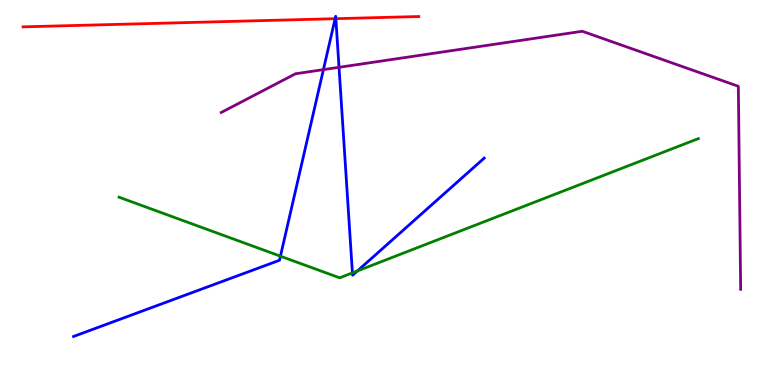[{'lines': ['blue', 'red'], 'intersections': [{'x': 4.32, 'y': 9.51}, {'x': 4.33, 'y': 9.51}]}, {'lines': ['green', 'red'], 'intersections': []}, {'lines': ['purple', 'red'], 'intersections': []}, {'lines': ['blue', 'green'], 'intersections': [{'x': 3.62, 'y': 3.35}, {'x': 4.55, 'y': 2.91}, {'x': 4.61, 'y': 2.96}]}, {'lines': ['blue', 'purple'], 'intersections': [{'x': 4.17, 'y': 8.19}, {'x': 4.37, 'y': 8.25}]}, {'lines': ['green', 'purple'], 'intersections': []}]